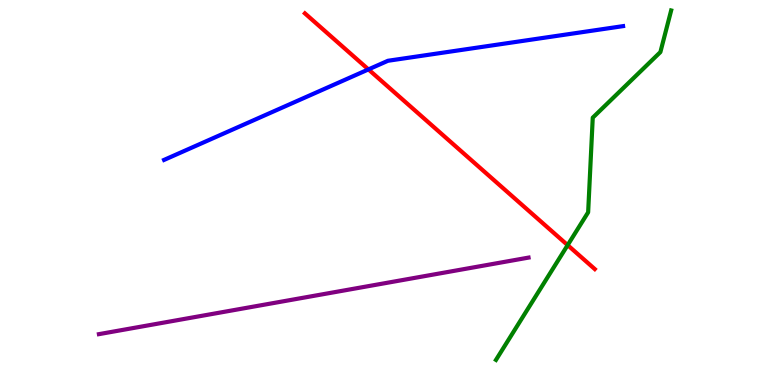[{'lines': ['blue', 'red'], 'intersections': [{'x': 4.75, 'y': 8.2}]}, {'lines': ['green', 'red'], 'intersections': [{'x': 7.32, 'y': 3.63}]}, {'lines': ['purple', 'red'], 'intersections': []}, {'lines': ['blue', 'green'], 'intersections': []}, {'lines': ['blue', 'purple'], 'intersections': []}, {'lines': ['green', 'purple'], 'intersections': []}]